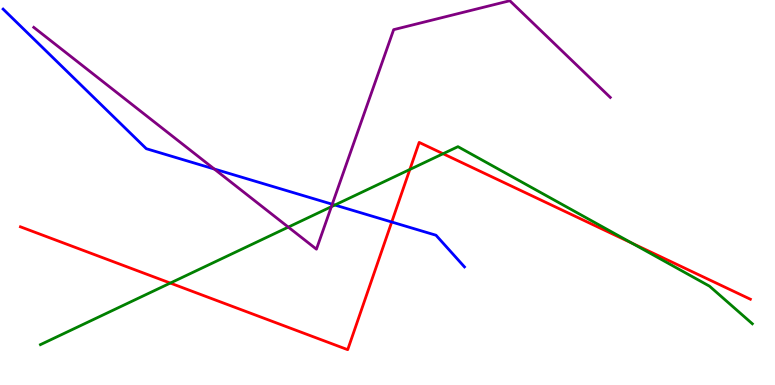[{'lines': ['blue', 'red'], 'intersections': [{'x': 5.05, 'y': 4.23}]}, {'lines': ['green', 'red'], 'intersections': [{'x': 2.2, 'y': 2.65}, {'x': 5.29, 'y': 5.6}, {'x': 5.72, 'y': 6.01}, {'x': 8.15, 'y': 3.69}]}, {'lines': ['purple', 'red'], 'intersections': []}, {'lines': ['blue', 'green'], 'intersections': [{'x': 4.32, 'y': 4.67}]}, {'lines': ['blue', 'purple'], 'intersections': [{'x': 2.76, 'y': 5.61}, {'x': 4.29, 'y': 4.69}]}, {'lines': ['green', 'purple'], 'intersections': [{'x': 3.72, 'y': 4.1}, {'x': 4.28, 'y': 4.63}]}]